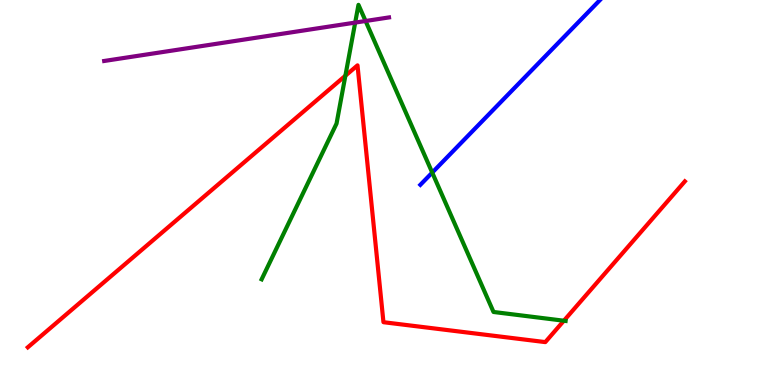[{'lines': ['blue', 'red'], 'intersections': []}, {'lines': ['green', 'red'], 'intersections': [{'x': 4.46, 'y': 8.03}, {'x': 7.28, 'y': 1.67}]}, {'lines': ['purple', 'red'], 'intersections': []}, {'lines': ['blue', 'green'], 'intersections': [{'x': 5.58, 'y': 5.52}]}, {'lines': ['blue', 'purple'], 'intersections': []}, {'lines': ['green', 'purple'], 'intersections': [{'x': 4.58, 'y': 9.41}, {'x': 4.72, 'y': 9.45}]}]